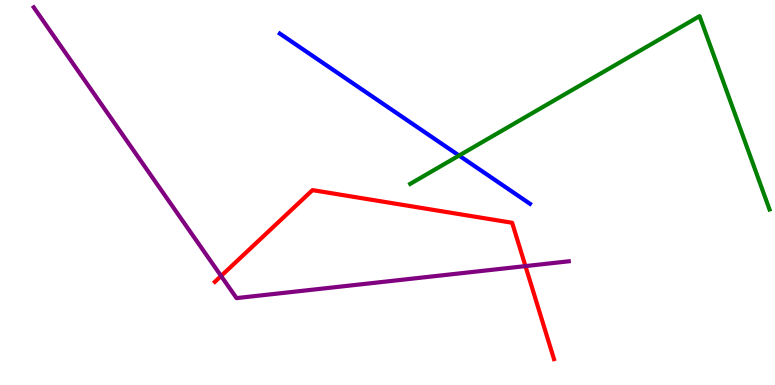[{'lines': ['blue', 'red'], 'intersections': []}, {'lines': ['green', 'red'], 'intersections': []}, {'lines': ['purple', 'red'], 'intersections': [{'x': 2.85, 'y': 2.83}, {'x': 6.78, 'y': 3.09}]}, {'lines': ['blue', 'green'], 'intersections': [{'x': 5.92, 'y': 5.96}]}, {'lines': ['blue', 'purple'], 'intersections': []}, {'lines': ['green', 'purple'], 'intersections': []}]